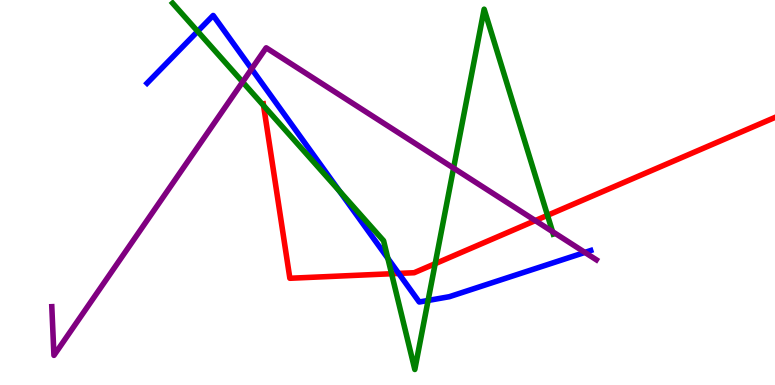[{'lines': ['blue', 'red'], 'intersections': [{'x': 5.14, 'y': 2.9}]}, {'lines': ['green', 'red'], 'intersections': [{'x': 3.4, 'y': 7.26}, {'x': 5.05, 'y': 2.89}, {'x': 5.62, 'y': 3.15}, {'x': 7.06, 'y': 4.41}]}, {'lines': ['purple', 'red'], 'intersections': [{'x': 6.91, 'y': 4.27}]}, {'lines': ['blue', 'green'], 'intersections': [{'x': 2.55, 'y': 9.19}, {'x': 4.38, 'y': 5.04}, {'x': 5.0, 'y': 3.29}, {'x': 5.52, 'y': 2.2}]}, {'lines': ['blue', 'purple'], 'intersections': [{'x': 3.25, 'y': 8.21}, {'x': 7.55, 'y': 3.44}]}, {'lines': ['green', 'purple'], 'intersections': [{'x': 3.13, 'y': 7.87}, {'x': 5.85, 'y': 5.63}, {'x': 7.13, 'y': 3.98}]}]